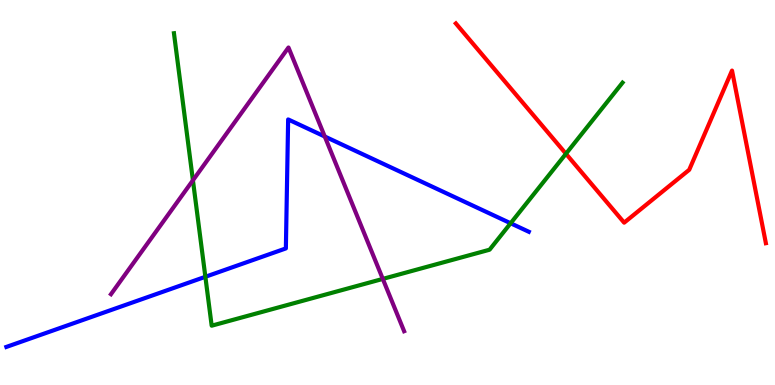[{'lines': ['blue', 'red'], 'intersections': []}, {'lines': ['green', 'red'], 'intersections': [{'x': 7.3, 'y': 6.01}]}, {'lines': ['purple', 'red'], 'intersections': []}, {'lines': ['blue', 'green'], 'intersections': [{'x': 2.65, 'y': 2.81}, {'x': 6.59, 'y': 4.2}]}, {'lines': ['blue', 'purple'], 'intersections': [{'x': 4.19, 'y': 6.45}]}, {'lines': ['green', 'purple'], 'intersections': [{'x': 2.49, 'y': 5.32}, {'x': 4.94, 'y': 2.76}]}]